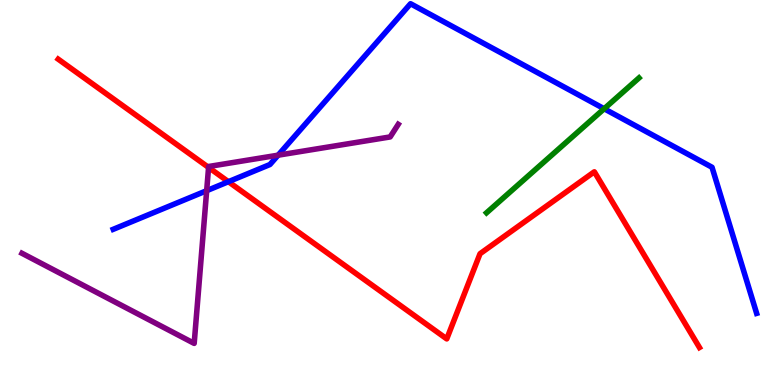[{'lines': ['blue', 'red'], 'intersections': [{'x': 2.95, 'y': 5.28}]}, {'lines': ['green', 'red'], 'intersections': []}, {'lines': ['purple', 'red'], 'intersections': [{'x': 2.69, 'y': 5.65}]}, {'lines': ['blue', 'green'], 'intersections': [{'x': 7.8, 'y': 7.18}]}, {'lines': ['blue', 'purple'], 'intersections': [{'x': 2.67, 'y': 5.05}, {'x': 3.59, 'y': 5.97}]}, {'lines': ['green', 'purple'], 'intersections': []}]